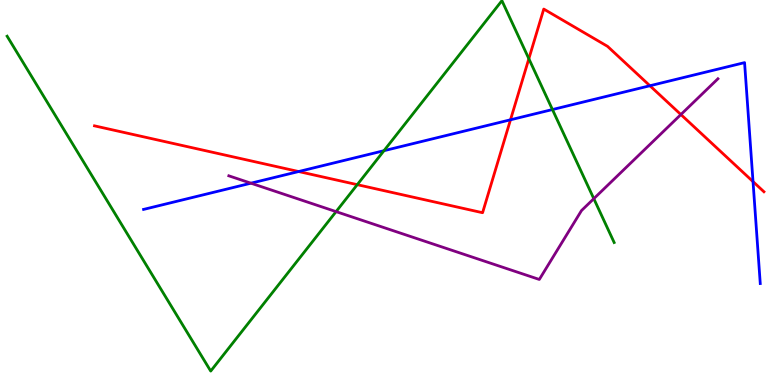[{'lines': ['blue', 'red'], 'intersections': [{'x': 3.85, 'y': 5.54}, {'x': 6.59, 'y': 6.89}, {'x': 8.39, 'y': 7.77}, {'x': 9.72, 'y': 5.28}]}, {'lines': ['green', 'red'], 'intersections': [{'x': 4.61, 'y': 5.2}, {'x': 6.82, 'y': 8.47}]}, {'lines': ['purple', 'red'], 'intersections': [{'x': 8.79, 'y': 7.02}]}, {'lines': ['blue', 'green'], 'intersections': [{'x': 4.95, 'y': 6.09}, {'x': 7.13, 'y': 7.15}]}, {'lines': ['blue', 'purple'], 'intersections': [{'x': 3.24, 'y': 5.24}]}, {'lines': ['green', 'purple'], 'intersections': [{'x': 4.34, 'y': 4.5}, {'x': 7.66, 'y': 4.84}]}]